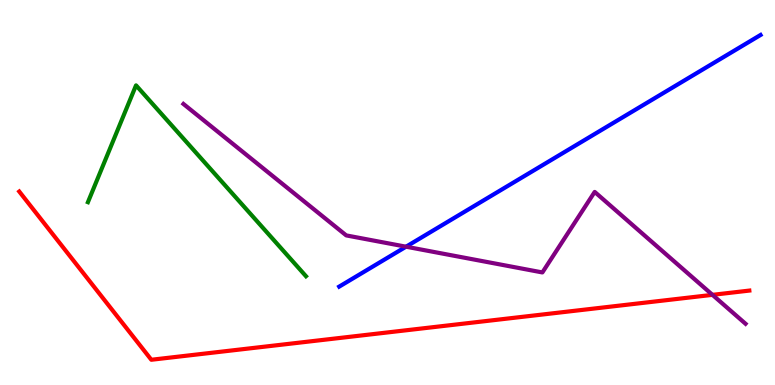[{'lines': ['blue', 'red'], 'intersections': []}, {'lines': ['green', 'red'], 'intersections': []}, {'lines': ['purple', 'red'], 'intersections': [{'x': 9.19, 'y': 2.34}]}, {'lines': ['blue', 'green'], 'intersections': []}, {'lines': ['blue', 'purple'], 'intersections': [{'x': 5.24, 'y': 3.59}]}, {'lines': ['green', 'purple'], 'intersections': []}]